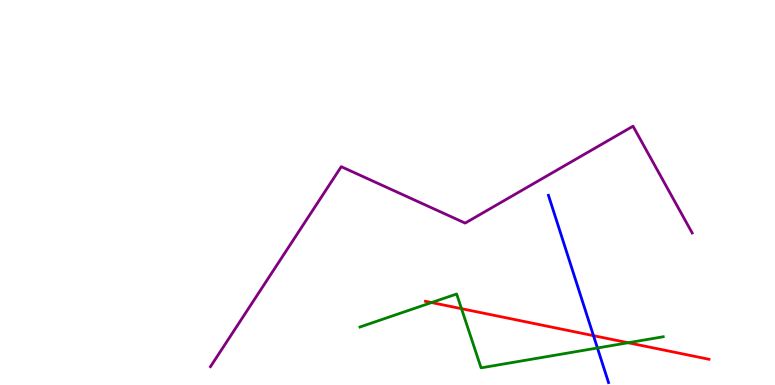[{'lines': ['blue', 'red'], 'intersections': [{'x': 7.66, 'y': 1.28}]}, {'lines': ['green', 'red'], 'intersections': [{'x': 5.57, 'y': 2.14}, {'x': 5.95, 'y': 1.98}, {'x': 8.11, 'y': 1.1}]}, {'lines': ['purple', 'red'], 'intersections': []}, {'lines': ['blue', 'green'], 'intersections': [{'x': 7.71, 'y': 0.961}]}, {'lines': ['blue', 'purple'], 'intersections': []}, {'lines': ['green', 'purple'], 'intersections': []}]